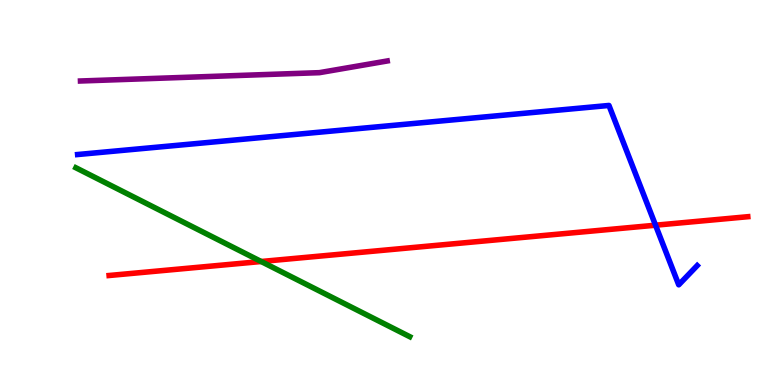[{'lines': ['blue', 'red'], 'intersections': [{'x': 8.46, 'y': 4.15}]}, {'lines': ['green', 'red'], 'intersections': [{'x': 3.37, 'y': 3.21}]}, {'lines': ['purple', 'red'], 'intersections': []}, {'lines': ['blue', 'green'], 'intersections': []}, {'lines': ['blue', 'purple'], 'intersections': []}, {'lines': ['green', 'purple'], 'intersections': []}]